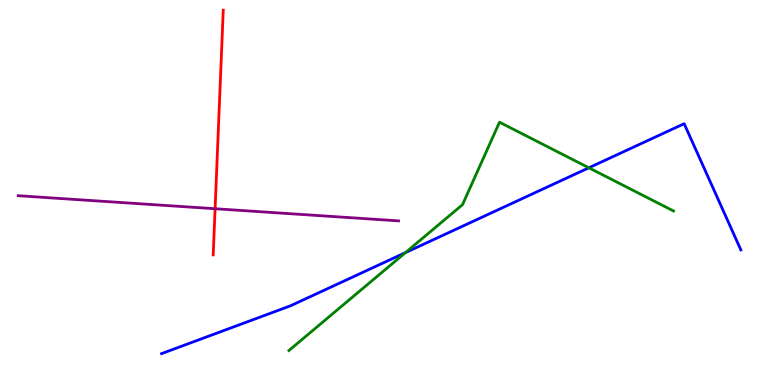[{'lines': ['blue', 'red'], 'intersections': []}, {'lines': ['green', 'red'], 'intersections': []}, {'lines': ['purple', 'red'], 'intersections': [{'x': 2.78, 'y': 4.58}]}, {'lines': ['blue', 'green'], 'intersections': [{'x': 5.23, 'y': 3.44}, {'x': 7.6, 'y': 5.64}]}, {'lines': ['blue', 'purple'], 'intersections': []}, {'lines': ['green', 'purple'], 'intersections': []}]